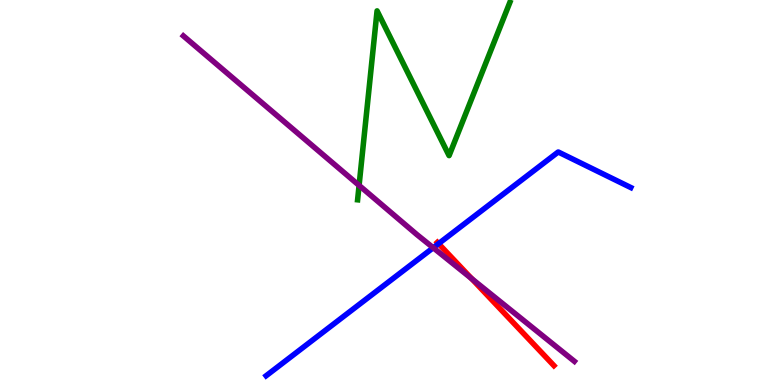[{'lines': ['blue', 'red'], 'intersections': [{'x': 5.66, 'y': 3.67}]}, {'lines': ['green', 'red'], 'intersections': []}, {'lines': ['purple', 'red'], 'intersections': [{'x': 6.09, 'y': 2.76}]}, {'lines': ['blue', 'green'], 'intersections': []}, {'lines': ['blue', 'purple'], 'intersections': [{'x': 5.59, 'y': 3.57}]}, {'lines': ['green', 'purple'], 'intersections': [{'x': 4.63, 'y': 5.18}]}]